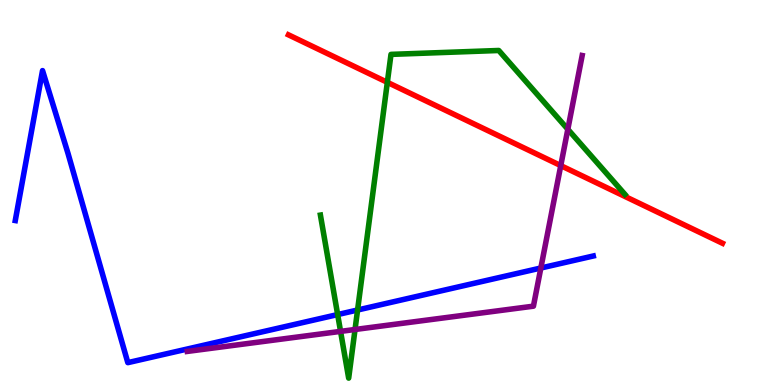[{'lines': ['blue', 'red'], 'intersections': []}, {'lines': ['green', 'red'], 'intersections': [{'x': 5.0, 'y': 7.86}]}, {'lines': ['purple', 'red'], 'intersections': [{'x': 7.24, 'y': 5.7}]}, {'lines': ['blue', 'green'], 'intersections': [{'x': 4.36, 'y': 1.83}, {'x': 4.61, 'y': 1.95}]}, {'lines': ['blue', 'purple'], 'intersections': [{'x': 6.98, 'y': 3.04}]}, {'lines': ['green', 'purple'], 'intersections': [{'x': 4.39, 'y': 1.39}, {'x': 4.58, 'y': 1.44}, {'x': 7.33, 'y': 6.64}]}]